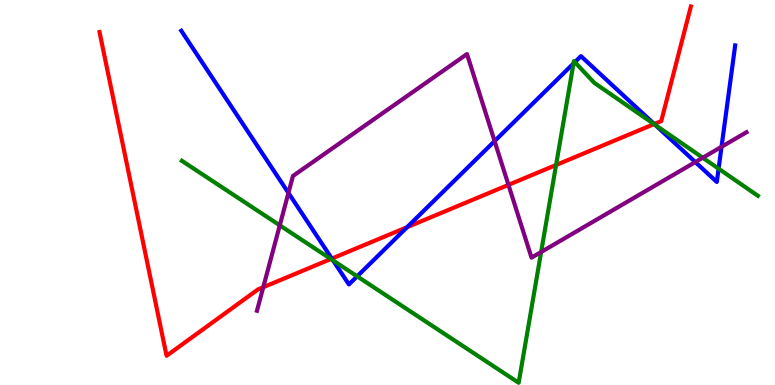[{'lines': ['blue', 'red'], 'intersections': [{'x': 4.28, 'y': 3.28}, {'x': 5.25, 'y': 4.1}, {'x': 8.44, 'y': 6.78}]}, {'lines': ['green', 'red'], 'intersections': [{'x': 4.27, 'y': 3.27}, {'x': 7.18, 'y': 5.71}, {'x': 8.44, 'y': 6.78}]}, {'lines': ['purple', 'red'], 'intersections': [{'x': 3.4, 'y': 2.54}, {'x': 6.56, 'y': 5.2}]}, {'lines': ['blue', 'green'], 'intersections': [{'x': 4.3, 'y': 3.23}, {'x': 4.61, 'y': 2.82}, {'x': 7.4, 'y': 8.35}, {'x': 7.42, 'y': 8.39}, {'x': 8.45, 'y': 6.76}, {'x': 9.27, 'y': 5.62}]}, {'lines': ['blue', 'purple'], 'intersections': [{'x': 3.72, 'y': 4.99}, {'x': 6.38, 'y': 6.33}, {'x': 8.97, 'y': 5.79}, {'x': 9.31, 'y': 6.19}]}, {'lines': ['green', 'purple'], 'intersections': [{'x': 3.61, 'y': 4.15}, {'x': 6.98, 'y': 3.45}, {'x': 9.07, 'y': 5.9}]}]